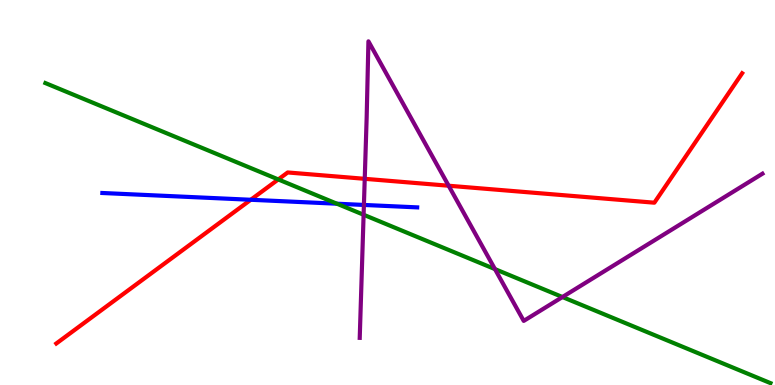[{'lines': ['blue', 'red'], 'intersections': [{'x': 3.24, 'y': 4.81}]}, {'lines': ['green', 'red'], 'intersections': [{'x': 3.59, 'y': 5.34}]}, {'lines': ['purple', 'red'], 'intersections': [{'x': 4.71, 'y': 5.36}, {'x': 5.79, 'y': 5.18}]}, {'lines': ['blue', 'green'], 'intersections': [{'x': 4.35, 'y': 4.71}]}, {'lines': ['blue', 'purple'], 'intersections': [{'x': 4.7, 'y': 4.68}]}, {'lines': ['green', 'purple'], 'intersections': [{'x': 4.69, 'y': 4.42}, {'x': 6.39, 'y': 3.01}, {'x': 7.26, 'y': 2.28}]}]